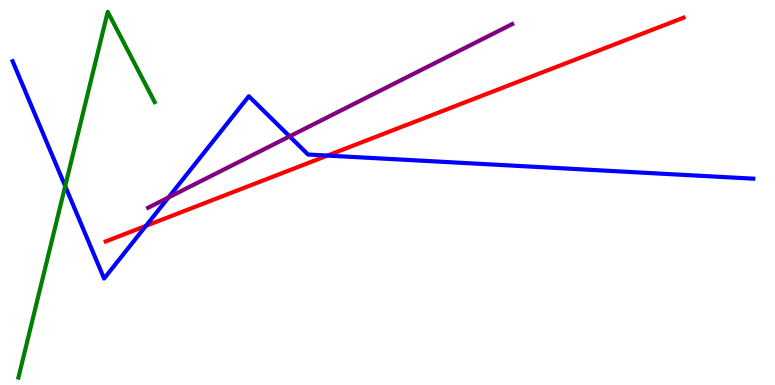[{'lines': ['blue', 'red'], 'intersections': [{'x': 1.88, 'y': 4.13}, {'x': 4.22, 'y': 5.96}]}, {'lines': ['green', 'red'], 'intersections': []}, {'lines': ['purple', 'red'], 'intersections': []}, {'lines': ['blue', 'green'], 'intersections': [{'x': 0.841, 'y': 5.17}]}, {'lines': ['blue', 'purple'], 'intersections': [{'x': 2.17, 'y': 4.87}, {'x': 3.74, 'y': 6.46}]}, {'lines': ['green', 'purple'], 'intersections': []}]